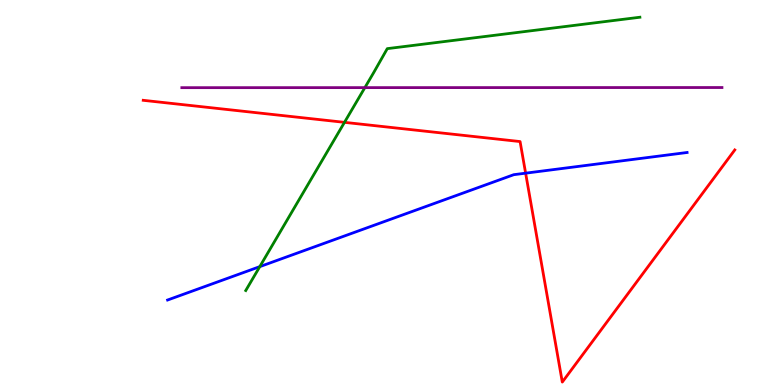[{'lines': ['blue', 'red'], 'intersections': [{'x': 6.78, 'y': 5.5}]}, {'lines': ['green', 'red'], 'intersections': [{'x': 4.44, 'y': 6.82}]}, {'lines': ['purple', 'red'], 'intersections': []}, {'lines': ['blue', 'green'], 'intersections': [{'x': 3.35, 'y': 3.07}]}, {'lines': ['blue', 'purple'], 'intersections': []}, {'lines': ['green', 'purple'], 'intersections': [{'x': 4.71, 'y': 7.72}]}]